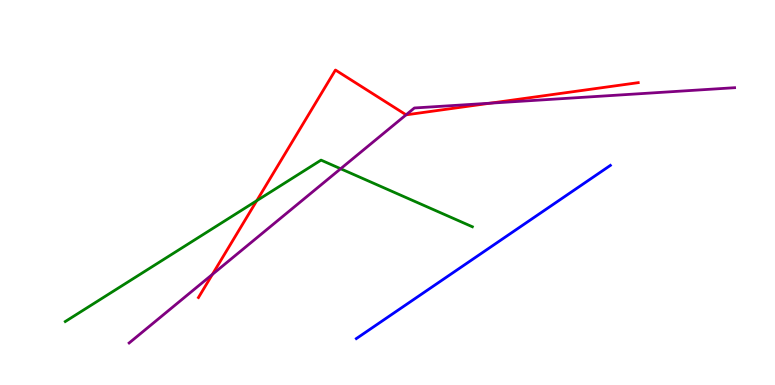[{'lines': ['blue', 'red'], 'intersections': []}, {'lines': ['green', 'red'], 'intersections': [{'x': 3.31, 'y': 4.79}]}, {'lines': ['purple', 'red'], 'intersections': [{'x': 2.74, 'y': 2.87}, {'x': 5.24, 'y': 7.02}, {'x': 6.33, 'y': 7.32}]}, {'lines': ['blue', 'green'], 'intersections': []}, {'lines': ['blue', 'purple'], 'intersections': []}, {'lines': ['green', 'purple'], 'intersections': [{'x': 4.4, 'y': 5.62}]}]